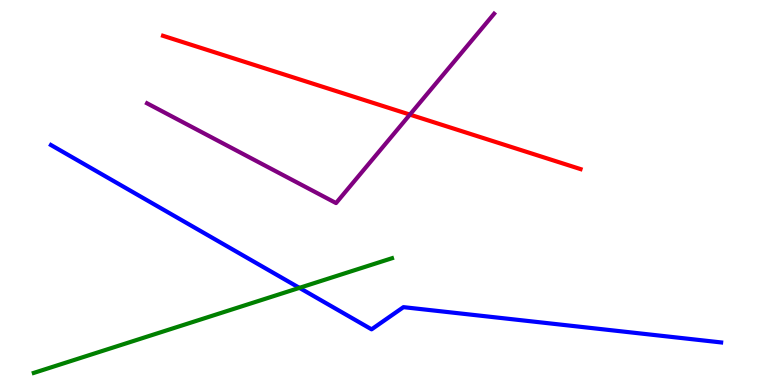[{'lines': ['blue', 'red'], 'intersections': []}, {'lines': ['green', 'red'], 'intersections': []}, {'lines': ['purple', 'red'], 'intersections': [{'x': 5.29, 'y': 7.02}]}, {'lines': ['blue', 'green'], 'intersections': [{'x': 3.86, 'y': 2.52}]}, {'lines': ['blue', 'purple'], 'intersections': []}, {'lines': ['green', 'purple'], 'intersections': []}]